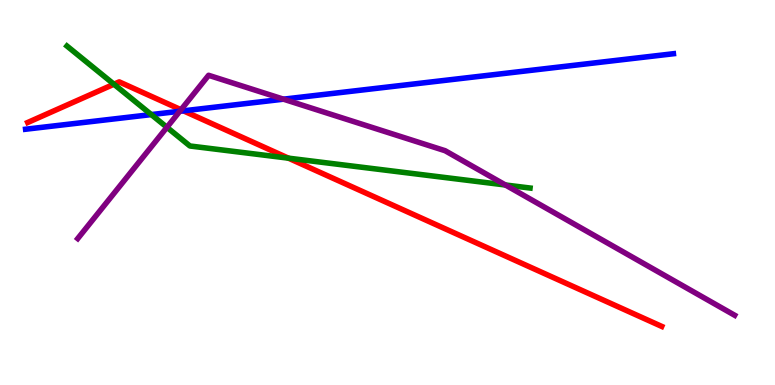[{'lines': ['blue', 'red'], 'intersections': [{'x': 2.37, 'y': 7.12}]}, {'lines': ['green', 'red'], 'intersections': [{'x': 1.47, 'y': 7.81}, {'x': 3.72, 'y': 5.89}]}, {'lines': ['purple', 'red'], 'intersections': [{'x': 2.34, 'y': 7.15}]}, {'lines': ['blue', 'green'], 'intersections': [{'x': 1.95, 'y': 7.02}]}, {'lines': ['blue', 'purple'], 'intersections': [{'x': 2.32, 'y': 7.11}, {'x': 3.66, 'y': 7.42}]}, {'lines': ['green', 'purple'], 'intersections': [{'x': 2.15, 'y': 6.69}, {'x': 6.52, 'y': 5.2}]}]